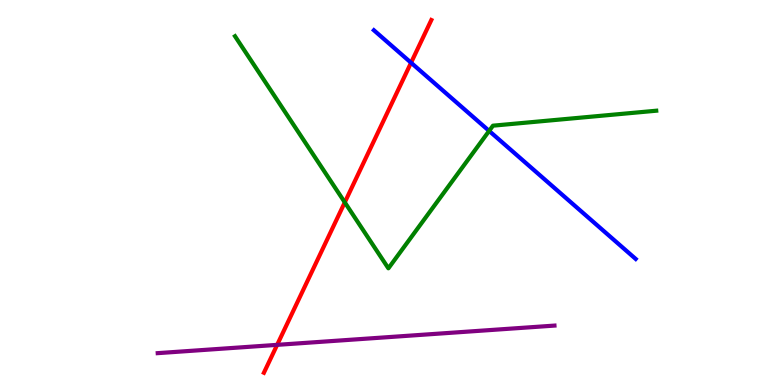[{'lines': ['blue', 'red'], 'intersections': [{'x': 5.3, 'y': 8.37}]}, {'lines': ['green', 'red'], 'intersections': [{'x': 4.45, 'y': 4.74}]}, {'lines': ['purple', 'red'], 'intersections': [{'x': 3.58, 'y': 1.04}]}, {'lines': ['blue', 'green'], 'intersections': [{'x': 6.31, 'y': 6.6}]}, {'lines': ['blue', 'purple'], 'intersections': []}, {'lines': ['green', 'purple'], 'intersections': []}]